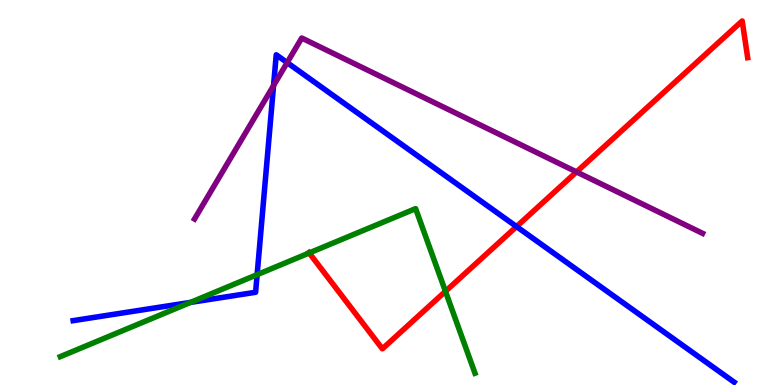[{'lines': ['blue', 'red'], 'intersections': [{'x': 6.66, 'y': 4.11}]}, {'lines': ['green', 'red'], 'intersections': [{'x': 3.99, 'y': 3.43}, {'x': 5.75, 'y': 2.43}]}, {'lines': ['purple', 'red'], 'intersections': [{'x': 7.44, 'y': 5.53}]}, {'lines': ['blue', 'green'], 'intersections': [{'x': 2.46, 'y': 2.15}, {'x': 3.32, 'y': 2.87}]}, {'lines': ['blue', 'purple'], 'intersections': [{'x': 3.53, 'y': 7.78}, {'x': 3.71, 'y': 8.37}]}, {'lines': ['green', 'purple'], 'intersections': []}]